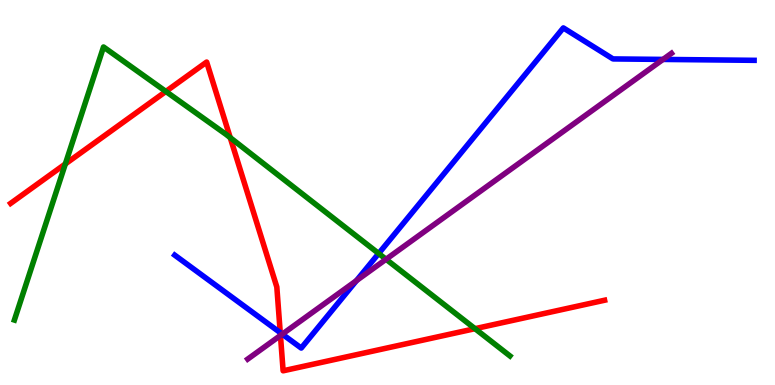[{'lines': ['blue', 'red'], 'intersections': [{'x': 3.62, 'y': 1.36}]}, {'lines': ['green', 'red'], 'intersections': [{'x': 0.843, 'y': 5.74}, {'x': 2.14, 'y': 7.62}, {'x': 2.97, 'y': 6.42}, {'x': 6.13, 'y': 1.46}]}, {'lines': ['purple', 'red'], 'intersections': [{'x': 3.62, 'y': 1.29}]}, {'lines': ['blue', 'green'], 'intersections': [{'x': 4.89, 'y': 3.42}]}, {'lines': ['blue', 'purple'], 'intersections': [{'x': 3.64, 'y': 1.32}, {'x': 4.6, 'y': 2.71}, {'x': 8.55, 'y': 8.46}]}, {'lines': ['green', 'purple'], 'intersections': [{'x': 4.98, 'y': 3.27}]}]